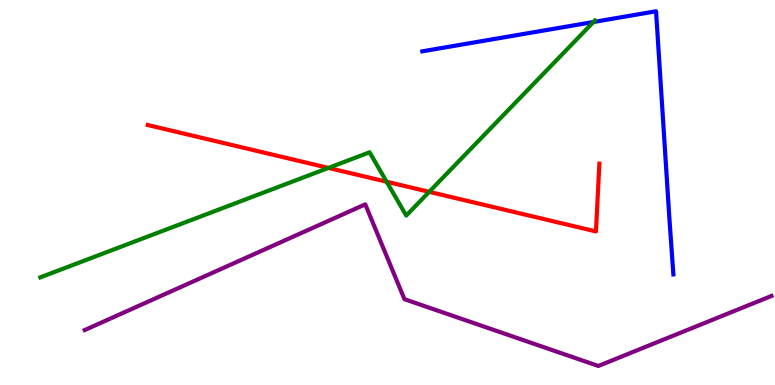[{'lines': ['blue', 'red'], 'intersections': []}, {'lines': ['green', 'red'], 'intersections': [{'x': 4.24, 'y': 5.64}, {'x': 4.99, 'y': 5.28}, {'x': 5.54, 'y': 5.02}]}, {'lines': ['purple', 'red'], 'intersections': []}, {'lines': ['blue', 'green'], 'intersections': [{'x': 7.66, 'y': 9.43}]}, {'lines': ['blue', 'purple'], 'intersections': []}, {'lines': ['green', 'purple'], 'intersections': []}]